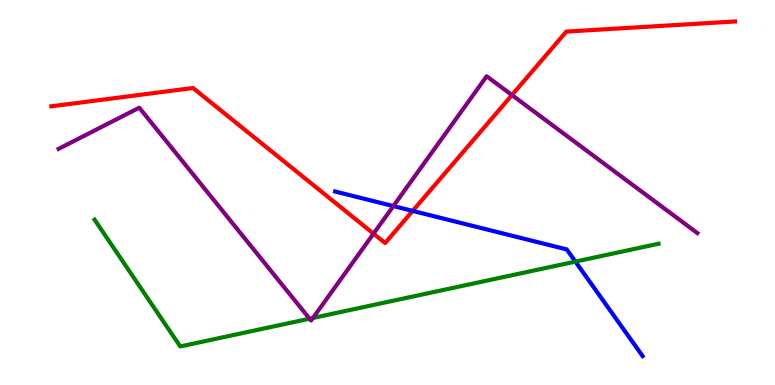[{'lines': ['blue', 'red'], 'intersections': [{'x': 5.32, 'y': 4.52}]}, {'lines': ['green', 'red'], 'intersections': []}, {'lines': ['purple', 'red'], 'intersections': [{'x': 4.82, 'y': 3.93}, {'x': 6.61, 'y': 7.53}]}, {'lines': ['blue', 'green'], 'intersections': [{'x': 7.42, 'y': 3.21}]}, {'lines': ['blue', 'purple'], 'intersections': [{'x': 5.08, 'y': 4.65}]}, {'lines': ['green', 'purple'], 'intersections': [{'x': 3.99, 'y': 1.72}, {'x': 4.04, 'y': 1.74}]}]